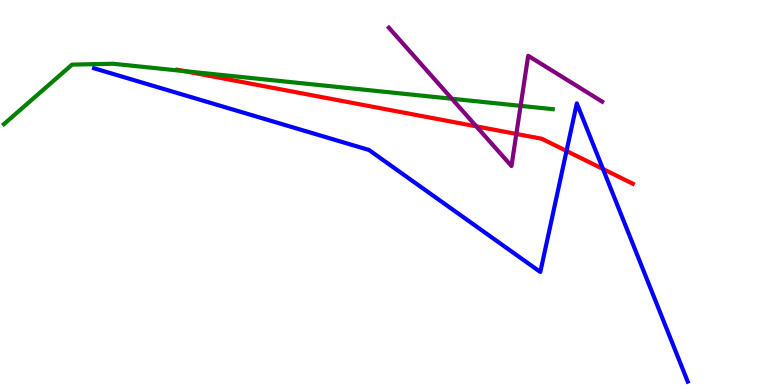[{'lines': ['blue', 'red'], 'intersections': [{'x': 7.31, 'y': 6.08}, {'x': 7.78, 'y': 5.61}]}, {'lines': ['green', 'red'], 'intersections': [{'x': 2.38, 'y': 8.15}]}, {'lines': ['purple', 'red'], 'intersections': [{'x': 6.15, 'y': 6.72}, {'x': 6.66, 'y': 6.52}]}, {'lines': ['blue', 'green'], 'intersections': []}, {'lines': ['blue', 'purple'], 'intersections': []}, {'lines': ['green', 'purple'], 'intersections': [{'x': 5.83, 'y': 7.44}, {'x': 6.72, 'y': 7.25}]}]